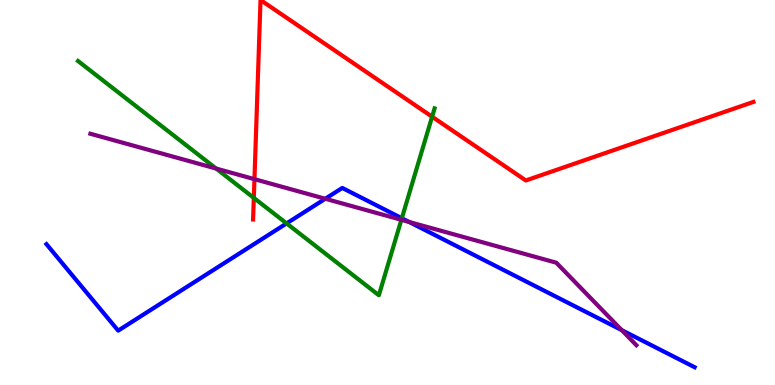[{'lines': ['blue', 'red'], 'intersections': []}, {'lines': ['green', 'red'], 'intersections': [{'x': 3.28, 'y': 4.86}, {'x': 5.58, 'y': 6.97}]}, {'lines': ['purple', 'red'], 'intersections': [{'x': 3.28, 'y': 5.35}]}, {'lines': ['blue', 'green'], 'intersections': [{'x': 3.7, 'y': 4.2}, {'x': 5.18, 'y': 4.33}]}, {'lines': ['blue', 'purple'], 'intersections': [{'x': 4.2, 'y': 4.84}, {'x': 5.28, 'y': 4.23}, {'x': 8.02, 'y': 1.43}]}, {'lines': ['green', 'purple'], 'intersections': [{'x': 2.79, 'y': 5.62}, {'x': 5.18, 'y': 4.29}]}]